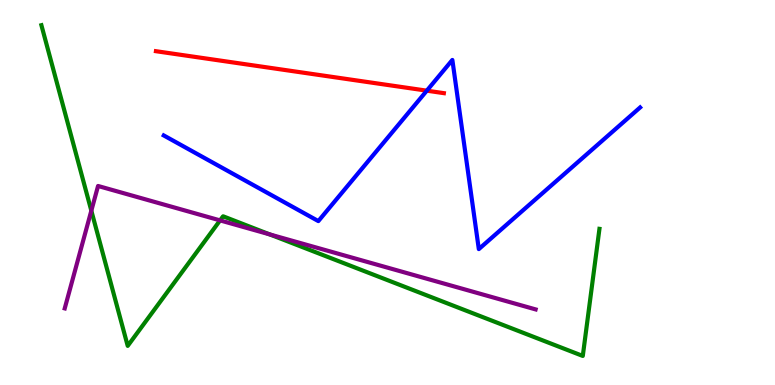[{'lines': ['blue', 'red'], 'intersections': [{'x': 5.51, 'y': 7.64}]}, {'lines': ['green', 'red'], 'intersections': []}, {'lines': ['purple', 'red'], 'intersections': []}, {'lines': ['blue', 'green'], 'intersections': []}, {'lines': ['blue', 'purple'], 'intersections': []}, {'lines': ['green', 'purple'], 'intersections': [{'x': 1.18, 'y': 4.53}, {'x': 2.84, 'y': 4.28}, {'x': 3.48, 'y': 3.91}]}]